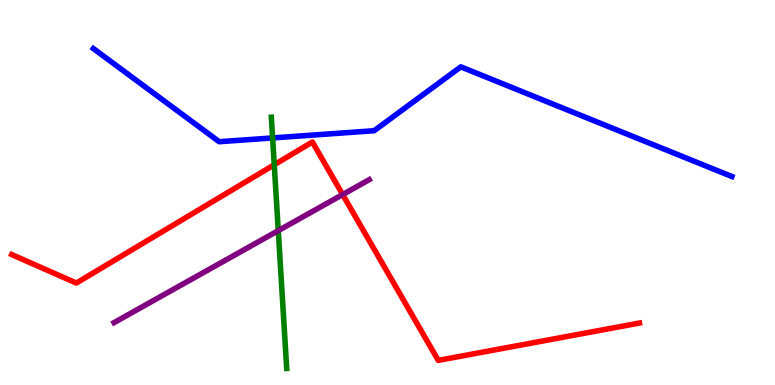[{'lines': ['blue', 'red'], 'intersections': []}, {'lines': ['green', 'red'], 'intersections': [{'x': 3.54, 'y': 5.72}]}, {'lines': ['purple', 'red'], 'intersections': [{'x': 4.42, 'y': 4.95}]}, {'lines': ['blue', 'green'], 'intersections': [{'x': 3.52, 'y': 6.42}]}, {'lines': ['blue', 'purple'], 'intersections': []}, {'lines': ['green', 'purple'], 'intersections': [{'x': 3.59, 'y': 4.01}]}]